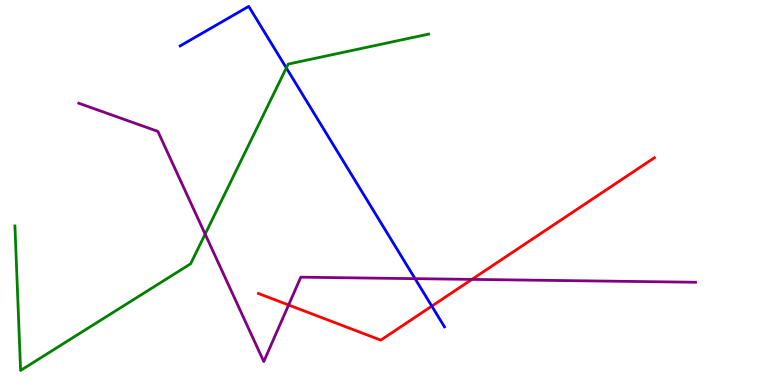[{'lines': ['blue', 'red'], 'intersections': [{'x': 5.57, 'y': 2.05}]}, {'lines': ['green', 'red'], 'intersections': []}, {'lines': ['purple', 'red'], 'intersections': [{'x': 3.72, 'y': 2.08}, {'x': 6.09, 'y': 2.74}]}, {'lines': ['blue', 'green'], 'intersections': [{'x': 3.69, 'y': 8.24}]}, {'lines': ['blue', 'purple'], 'intersections': [{'x': 5.36, 'y': 2.76}]}, {'lines': ['green', 'purple'], 'intersections': [{'x': 2.65, 'y': 3.92}]}]